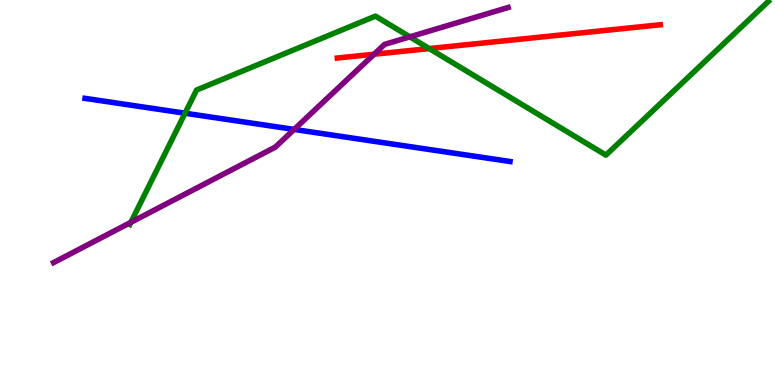[{'lines': ['blue', 'red'], 'intersections': []}, {'lines': ['green', 'red'], 'intersections': [{'x': 5.54, 'y': 8.74}]}, {'lines': ['purple', 'red'], 'intersections': [{'x': 4.83, 'y': 8.59}]}, {'lines': ['blue', 'green'], 'intersections': [{'x': 2.39, 'y': 7.06}]}, {'lines': ['blue', 'purple'], 'intersections': [{'x': 3.8, 'y': 6.64}]}, {'lines': ['green', 'purple'], 'intersections': [{'x': 1.69, 'y': 4.22}, {'x': 5.29, 'y': 9.04}]}]